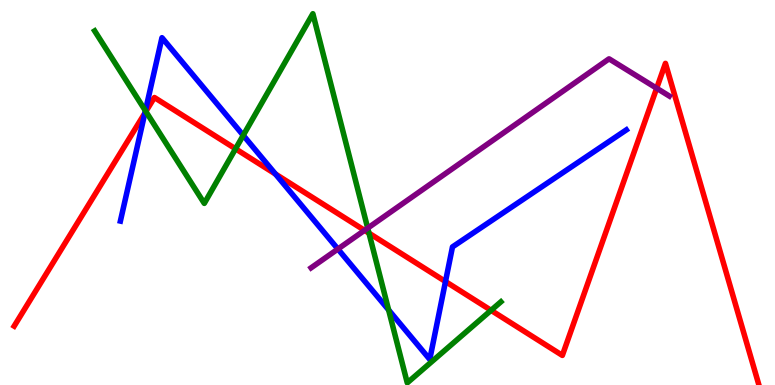[{'lines': ['blue', 'red'], 'intersections': [{'x': 1.87, 'y': 7.06}, {'x': 3.55, 'y': 5.48}, {'x': 5.75, 'y': 2.69}]}, {'lines': ['green', 'red'], 'intersections': [{'x': 1.88, 'y': 7.1}, {'x': 3.04, 'y': 6.13}, {'x': 4.76, 'y': 3.94}, {'x': 6.34, 'y': 1.94}]}, {'lines': ['purple', 'red'], 'intersections': [{'x': 4.7, 'y': 4.02}, {'x': 8.47, 'y': 7.71}]}, {'lines': ['blue', 'green'], 'intersections': [{'x': 1.88, 'y': 7.12}, {'x': 3.14, 'y': 6.48}, {'x': 5.01, 'y': 1.95}]}, {'lines': ['blue', 'purple'], 'intersections': [{'x': 4.36, 'y': 3.53}]}, {'lines': ['green', 'purple'], 'intersections': [{'x': 4.74, 'y': 4.07}]}]